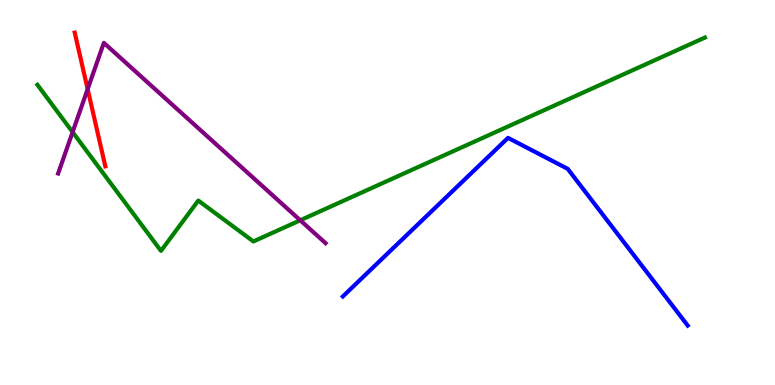[{'lines': ['blue', 'red'], 'intersections': []}, {'lines': ['green', 'red'], 'intersections': []}, {'lines': ['purple', 'red'], 'intersections': [{'x': 1.13, 'y': 7.68}]}, {'lines': ['blue', 'green'], 'intersections': []}, {'lines': ['blue', 'purple'], 'intersections': []}, {'lines': ['green', 'purple'], 'intersections': [{'x': 0.937, 'y': 6.57}, {'x': 3.87, 'y': 4.28}]}]